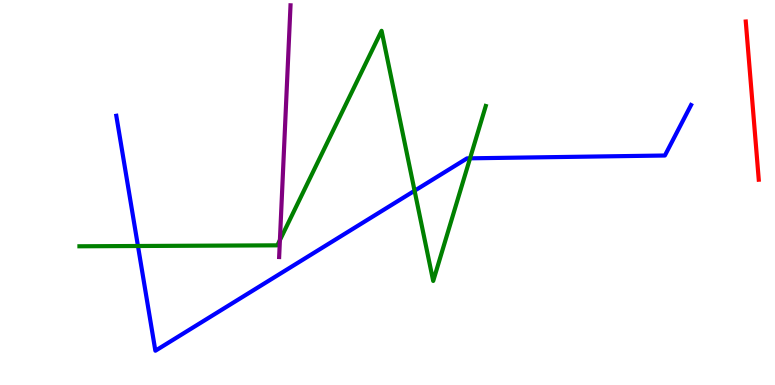[{'lines': ['blue', 'red'], 'intersections': []}, {'lines': ['green', 'red'], 'intersections': []}, {'lines': ['purple', 'red'], 'intersections': []}, {'lines': ['blue', 'green'], 'intersections': [{'x': 1.78, 'y': 3.61}, {'x': 5.35, 'y': 5.05}, {'x': 6.07, 'y': 5.89}]}, {'lines': ['blue', 'purple'], 'intersections': []}, {'lines': ['green', 'purple'], 'intersections': [{'x': 3.61, 'y': 3.76}]}]